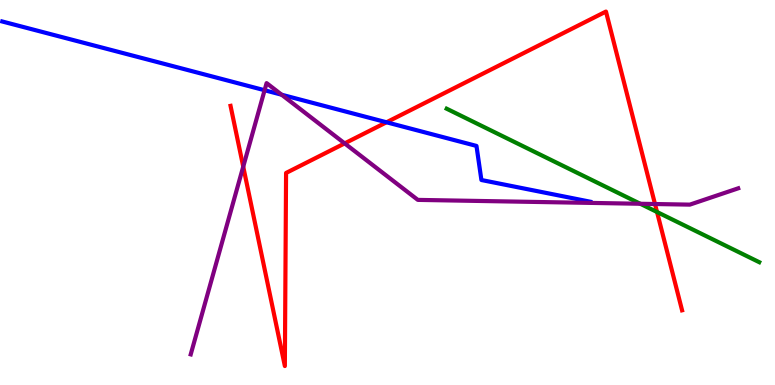[{'lines': ['blue', 'red'], 'intersections': [{'x': 4.99, 'y': 6.82}]}, {'lines': ['green', 'red'], 'intersections': [{'x': 8.48, 'y': 4.49}]}, {'lines': ['purple', 'red'], 'intersections': [{'x': 3.14, 'y': 5.67}, {'x': 4.45, 'y': 6.28}, {'x': 8.45, 'y': 4.7}]}, {'lines': ['blue', 'green'], 'intersections': []}, {'lines': ['blue', 'purple'], 'intersections': [{'x': 3.41, 'y': 7.66}, {'x': 3.63, 'y': 7.54}]}, {'lines': ['green', 'purple'], 'intersections': [{'x': 8.26, 'y': 4.71}]}]